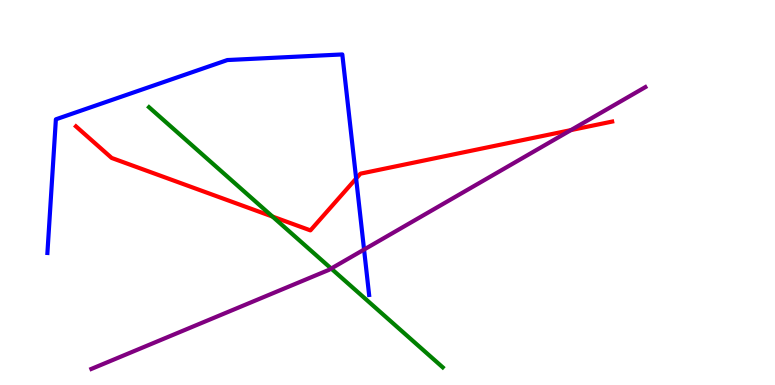[{'lines': ['blue', 'red'], 'intersections': [{'x': 4.6, 'y': 5.36}]}, {'lines': ['green', 'red'], 'intersections': [{'x': 3.52, 'y': 4.37}]}, {'lines': ['purple', 'red'], 'intersections': [{'x': 7.37, 'y': 6.62}]}, {'lines': ['blue', 'green'], 'intersections': []}, {'lines': ['blue', 'purple'], 'intersections': [{'x': 4.7, 'y': 3.52}]}, {'lines': ['green', 'purple'], 'intersections': [{'x': 4.27, 'y': 3.02}]}]